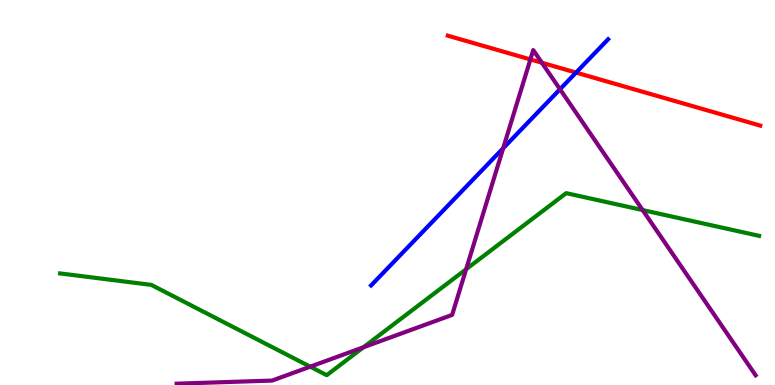[{'lines': ['blue', 'red'], 'intersections': [{'x': 7.43, 'y': 8.11}]}, {'lines': ['green', 'red'], 'intersections': []}, {'lines': ['purple', 'red'], 'intersections': [{'x': 6.84, 'y': 8.46}, {'x': 6.99, 'y': 8.37}]}, {'lines': ['blue', 'green'], 'intersections': []}, {'lines': ['blue', 'purple'], 'intersections': [{'x': 6.49, 'y': 6.15}, {'x': 7.23, 'y': 7.68}]}, {'lines': ['green', 'purple'], 'intersections': [{'x': 4.0, 'y': 0.476}, {'x': 4.69, 'y': 0.98}, {'x': 6.01, 'y': 3.01}, {'x': 8.29, 'y': 4.54}]}]